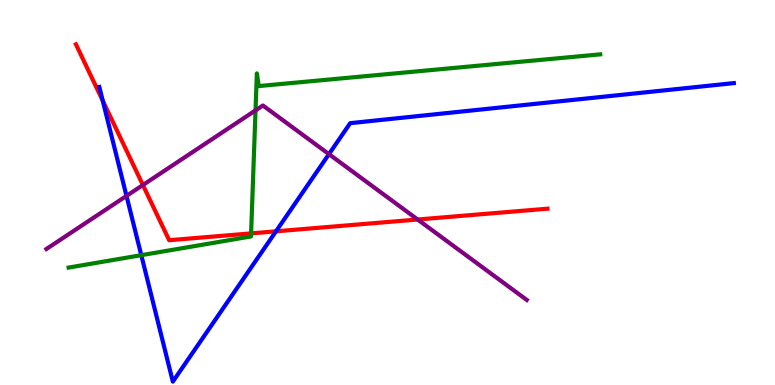[{'lines': ['blue', 'red'], 'intersections': [{'x': 1.33, 'y': 7.39}, {'x': 3.56, 'y': 3.99}]}, {'lines': ['green', 'red'], 'intersections': [{'x': 3.24, 'y': 3.94}]}, {'lines': ['purple', 'red'], 'intersections': [{'x': 1.84, 'y': 5.19}, {'x': 5.39, 'y': 4.3}]}, {'lines': ['blue', 'green'], 'intersections': [{'x': 1.82, 'y': 3.37}]}, {'lines': ['blue', 'purple'], 'intersections': [{'x': 1.63, 'y': 4.91}, {'x': 4.24, 'y': 6.0}]}, {'lines': ['green', 'purple'], 'intersections': [{'x': 3.3, 'y': 7.13}]}]